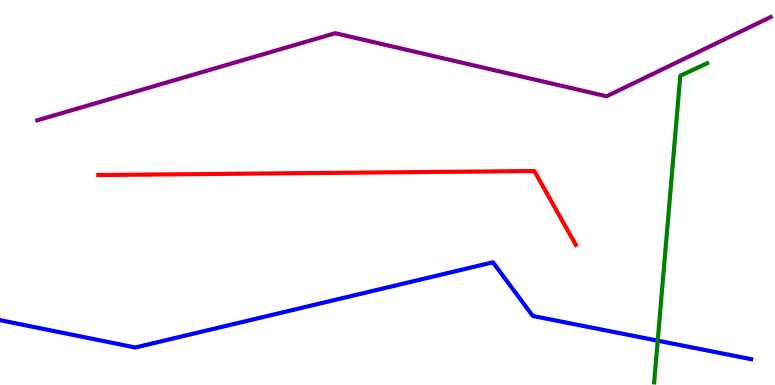[{'lines': ['blue', 'red'], 'intersections': []}, {'lines': ['green', 'red'], 'intersections': []}, {'lines': ['purple', 'red'], 'intersections': []}, {'lines': ['blue', 'green'], 'intersections': [{'x': 8.49, 'y': 1.15}]}, {'lines': ['blue', 'purple'], 'intersections': []}, {'lines': ['green', 'purple'], 'intersections': []}]